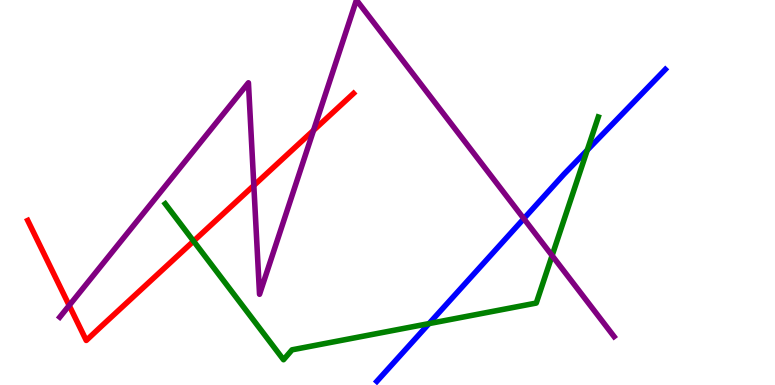[{'lines': ['blue', 'red'], 'intersections': []}, {'lines': ['green', 'red'], 'intersections': [{'x': 2.5, 'y': 3.74}]}, {'lines': ['purple', 'red'], 'intersections': [{'x': 0.893, 'y': 2.07}, {'x': 3.28, 'y': 5.18}, {'x': 4.05, 'y': 6.61}]}, {'lines': ['blue', 'green'], 'intersections': [{'x': 5.54, 'y': 1.59}, {'x': 7.58, 'y': 6.1}]}, {'lines': ['blue', 'purple'], 'intersections': [{'x': 6.76, 'y': 4.32}]}, {'lines': ['green', 'purple'], 'intersections': [{'x': 7.12, 'y': 3.36}]}]